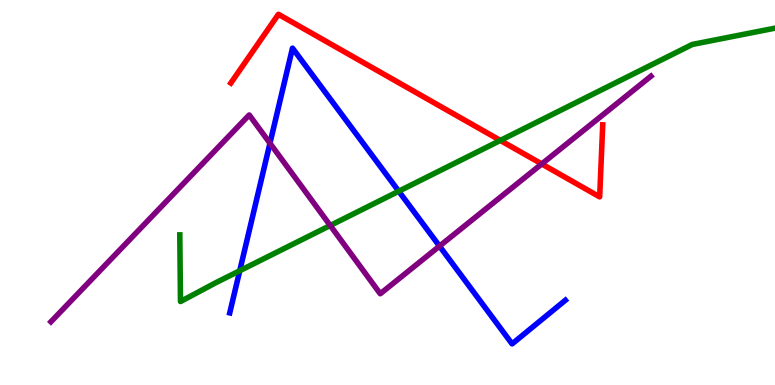[{'lines': ['blue', 'red'], 'intersections': []}, {'lines': ['green', 'red'], 'intersections': [{'x': 6.46, 'y': 6.35}]}, {'lines': ['purple', 'red'], 'intersections': [{'x': 6.99, 'y': 5.74}]}, {'lines': ['blue', 'green'], 'intersections': [{'x': 3.09, 'y': 2.97}, {'x': 5.15, 'y': 5.03}]}, {'lines': ['blue', 'purple'], 'intersections': [{'x': 3.48, 'y': 6.28}, {'x': 5.67, 'y': 3.61}]}, {'lines': ['green', 'purple'], 'intersections': [{'x': 4.26, 'y': 4.14}]}]